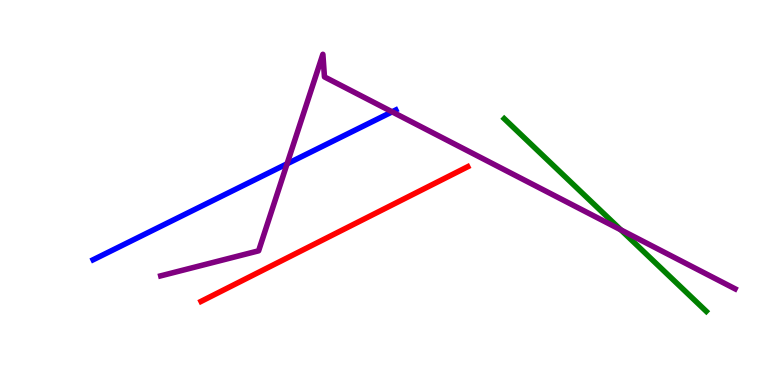[{'lines': ['blue', 'red'], 'intersections': []}, {'lines': ['green', 'red'], 'intersections': []}, {'lines': ['purple', 'red'], 'intersections': []}, {'lines': ['blue', 'green'], 'intersections': []}, {'lines': ['blue', 'purple'], 'intersections': [{'x': 3.7, 'y': 5.75}, {'x': 5.06, 'y': 7.1}]}, {'lines': ['green', 'purple'], 'intersections': [{'x': 8.01, 'y': 4.03}]}]